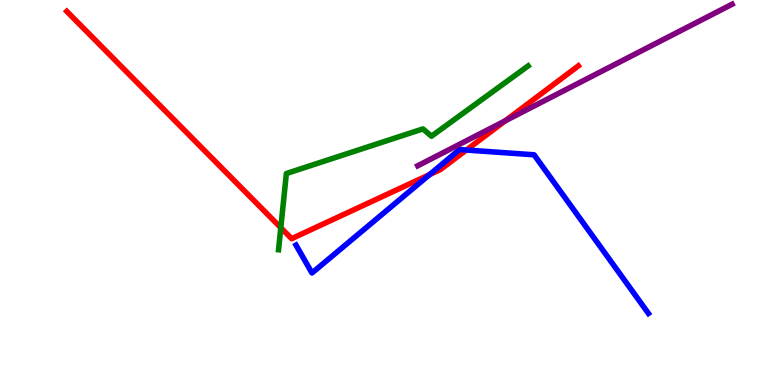[{'lines': ['blue', 'red'], 'intersections': [{'x': 5.54, 'y': 5.47}, {'x': 6.02, 'y': 6.1}]}, {'lines': ['green', 'red'], 'intersections': [{'x': 3.62, 'y': 4.09}]}, {'lines': ['purple', 'red'], 'intersections': [{'x': 6.52, 'y': 6.86}]}, {'lines': ['blue', 'green'], 'intersections': []}, {'lines': ['blue', 'purple'], 'intersections': []}, {'lines': ['green', 'purple'], 'intersections': []}]